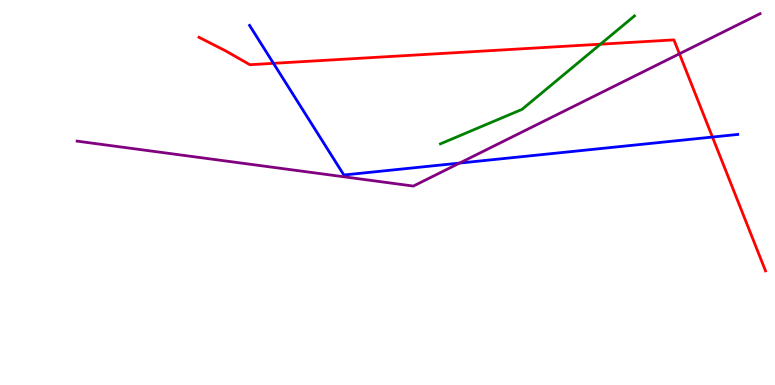[{'lines': ['blue', 'red'], 'intersections': [{'x': 3.53, 'y': 8.35}, {'x': 9.19, 'y': 6.44}]}, {'lines': ['green', 'red'], 'intersections': [{'x': 7.75, 'y': 8.85}]}, {'lines': ['purple', 'red'], 'intersections': [{'x': 8.77, 'y': 8.6}]}, {'lines': ['blue', 'green'], 'intersections': []}, {'lines': ['blue', 'purple'], 'intersections': [{'x': 5.93, 'y': 5.76}]}, {'lines': ['green', 'purple'], 'intersections': []}]